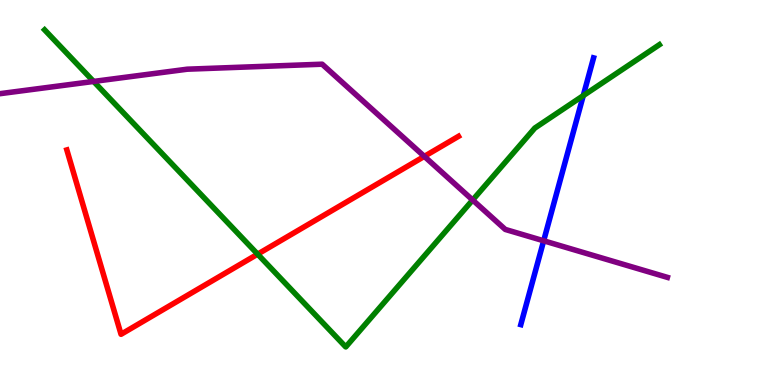[{'lines': ['blue', 'red'], 'intersections': []}, {'lines': ['green', 'red'], 'intersections': [{'x': 3.32, 'y': 3.4}]}, {'lines': ['purple', 'red'], 'intersections': [{'x': 5.48, 'y': 5.94}]}, {'lines': ['blue', 'green'], 'intersections': [{'x': 7.53, 'y': 7.52}]}, {'lines': ['blue', 'purple'], 'intersections': [{'x': 7.02, 'y': 3.75}]}, {'lines': ['green', 'purple'], 'intersections': [{'x': 1.21, 'y': 7.88}, {'x': 6.1, 'y': 4.8}]}]